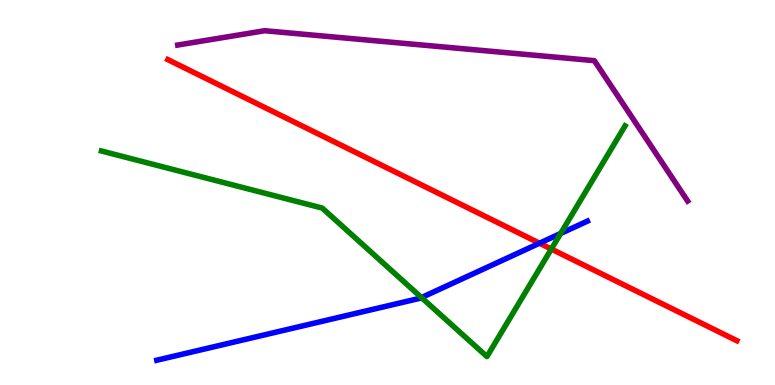[{'lines': ['blue', 'red'], 'intersections': [{'x': 6.96, 'y': 3.68}]}, {'lines': ['green', 'red'], 'intersections': [{'x': 7.11, 'y': 3.53}]}, {'lines': ['purple', 'red'], 'intersections': []}, {'lines': ['blue', 'green'], 'intersections': [{'x': 5.44, 'y': 2.27}, {'x': 7.23, 'y': 3.94}]}, {'lines': ['blue', 'purple'], 'intersections': []}, {'lines': ['green', 'purple'], 'intersections': []}]